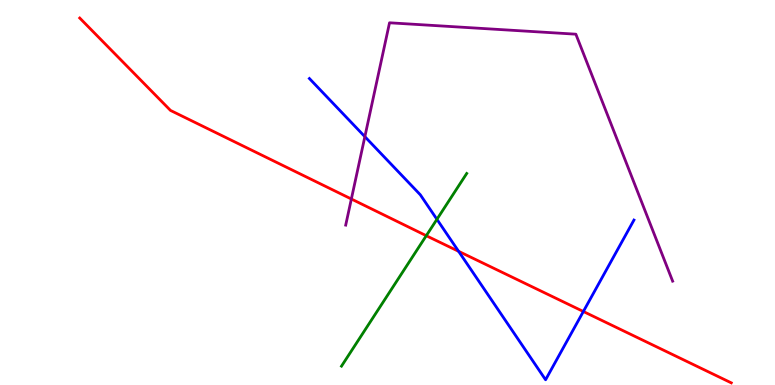[{'lines': ['blue', 'red'], 'intersections': [{'x': 5.92, 'y': 3.47}, {'x': 7.53, 'y': 1.91}]}, {'lines': ['green', 'red'], 'intersections': [{'x': 5.5, 'y': 3.88}]}, {'lines': ['purple', 'red'], 'intersections': [{'x': 4.53, 'y': 4.83}]}, {'lines': ['blue', 'green'], 'intersections': [{'x': 5.64, 'y': 4.3}]}, {'lines': ['blue', 'purple'], 'intersections': [{'x': 4.71, 'y': 6.45}]}, {'lines': ['green', 'purple'], 'intersections': []}]